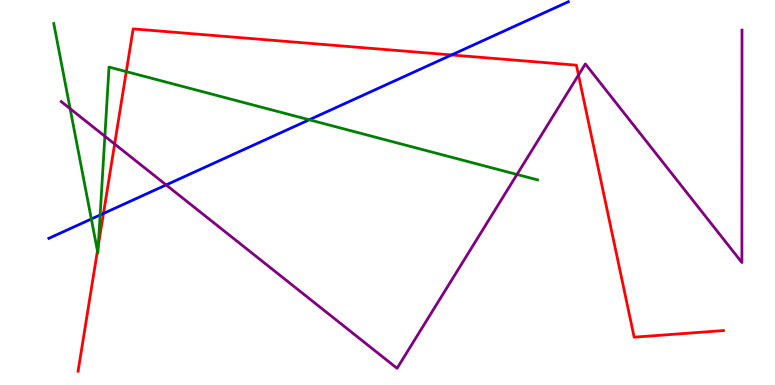[{'lines': ['blue', 'red'], 'intersections': [{'x': 1.33, 'y': 4.46}, {'x': 5.83, 'y': 8.57}]}, {'lines': ['green', 'red'], 'intersections': [{'x': 1.26, 'y': 3.48}, {'x': 1.27, 'y': 3.62}, {'x': 1.63, 'y': 8.14}]}, {'lines': ['purple', 'red'], 'intersections': [{'x': 1.48, 'y': 6.26}, {'x': 7.46, 'y': 8.05}]}, {'lines': ['blue', 'green'], 'intersections': [{'x': 1.18, 'y': 4.31}, {'x': 1.29, 'y': 4.42}, {'x': 3.99, 'y': 6.89}]}, {'lines': ['blue', 'purple'], 'intersections': [{'x': 2.14, 'y': 5.2}]}, {'lines': ['green', 'purple'], 'intersections': [{'x': 0.905, 'y': 7.18}, {'x': 1.35, 'y': 6.46}, {'x': 6.67, 'y': 5.47}]}]